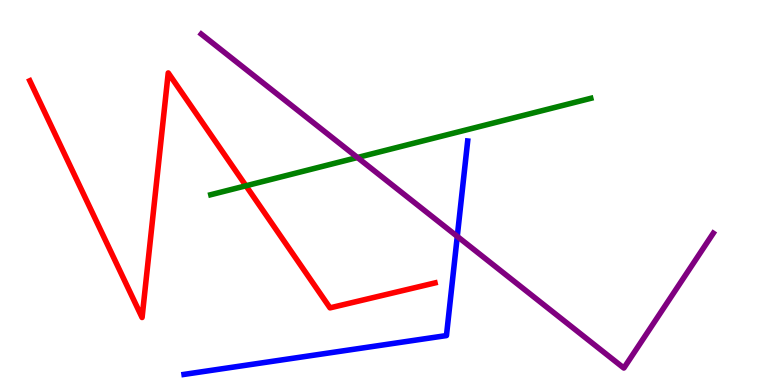[{'lines': ['blue', 'red'], 'intersections': []}, {'lines': ['green', 'red'], 'intersections': [{'x': 3.17, 'y': 5.17}]}, {'lines': ['purple', 'red'], 'intersections': []}, {'lines': ['blue', 'green'], 'intersections': []}, {'lines': ['blue', 'purple'], 'intersections': [{'x': 5.9, 'y': 3.86}]}, {'lines': ['green', 'purple'], 'intersections': [{'x': 4.61, 'y': 5.91}]}]